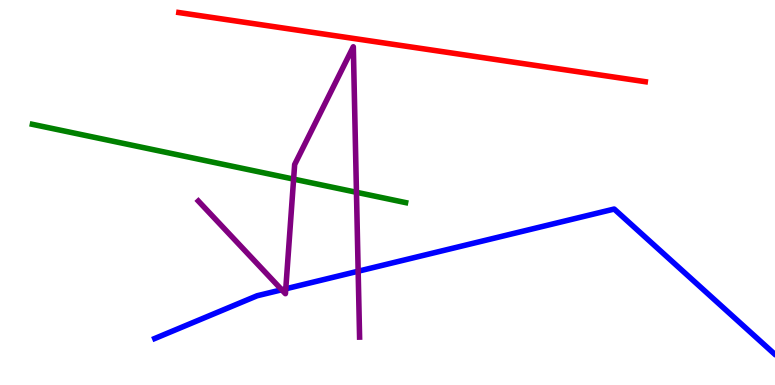[{'lines': ['blue', 'red'], 'intersections': []}, {'lines': ['green', 'red'], 'intersections': []}, {'lines': ['purple', 'red'], 'intersections': []}, {'lines': ['blue', 'green'], 'intersections': []}, {'lines': ['blue', 'purple'], 'intersections': [{'x': 3.64, 'y': 2.47}, {'x': 3.69, 'y': 2.5}, {'x': 4.62, 'y': 2.96}]}, {'lines': ['green', 'purple'], 'intersections': [{'x': 3.79, 'y': 5.35}, {'x': 4.6, 'y': 5.01}]}]